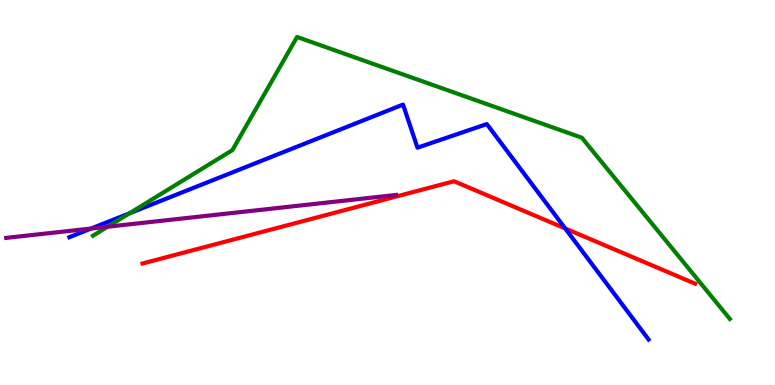[{'lines': ['blue', 'red'], 'intersections': [{'x': 7.29, 'y': 4.07}]}, {'lines': ['green', 'red'], 'intersections': []}, {'lines': ['purple', 'red'], 'intersections': []}, {'lines': ['blue', 'green'], 'intersections': [{'x': 1.67, 'y': 4.46}]}, {'lines': ['blue', 'purple'], 'intersections': [{'x': 1.18, 'y': 4.06}]}, {'lines': ['green', 'purple'], 'intersections': [{'x': 1.39, 'y': 4.11}]}]